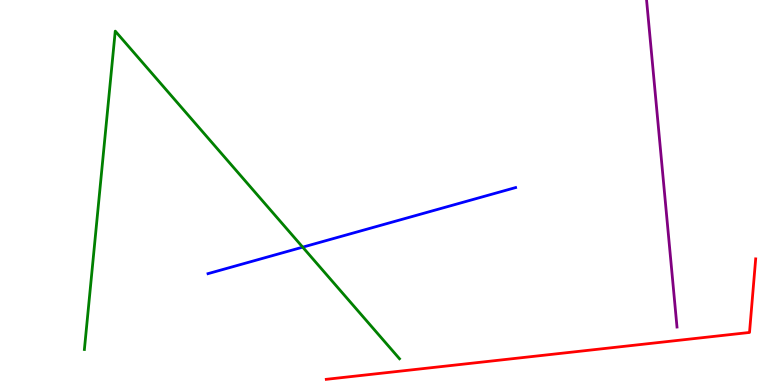[{'lines': ['blue', 'red'], 'intersections': []}, {'lines': ['green', 'red'], 'intersections': []}, {'lines': ['purple', 'red'], 'intersections': []}, {'lines': ['blue', 'green'], 'intersections': [{'x': 3.91, 'y': 3.58}]}, {'lines': ['blue', 'purple'], 'intersections': []}, {'lines': ['green', 'purple'], 'intersections': []}]